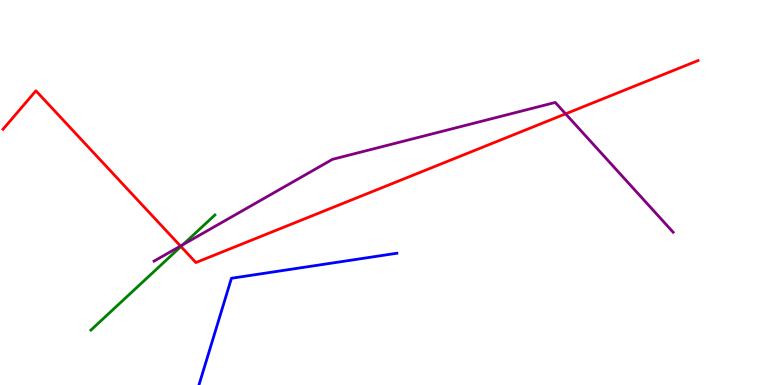[{'lines': ['blue', 'red'], 'intersections': []}, {'lines': ['green', 'red'], 'intersections': [{'x': 2.33, 'y': 3.6}]}, {'lines': ['purple', 'red'], 'intersections': [{'x': 2.33, 'y': 3.61}, {'x': 7.3, 'y': 7.04}]}, {'lines': ['blue', 'green'], 'intersections': []}, {'lines': ['blue', 'purple'], 'intersections': []}, {'lines': ['green', 'purple'], 'intersections': [{'x': 2.36, 'y': 3.64}]}]